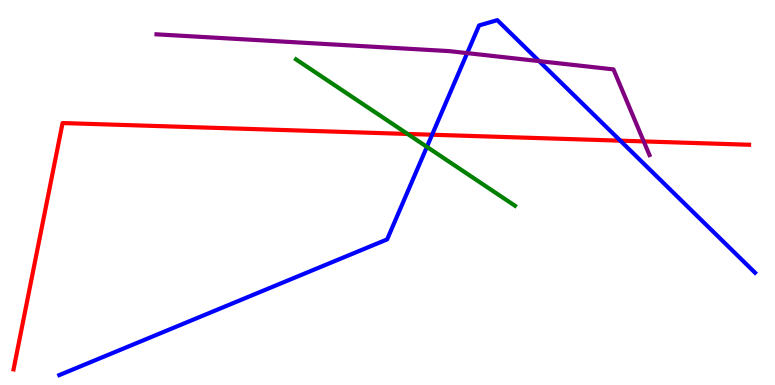[{'lines': ['blue', 'red'], 'intersections': [{'x': 5.58, 'y': 6.5}, {'x': 8.0, 'y': 6.35}]}, {'lines': ['green', 'red'], 'intersections': [{'x': 5.26, 'y': 6.52}]}, {'lines': ['purple', 'red'], 'intersections': [{'x': 8.31, 'y': 6.33}]}, {'lines': ['blue', 'green'], 'intersections': [{'x': 5.51, 'y': 6.19}]}, {'lines': ['blue', 'purple'], 'intersections': [{'x': 6.03, 'y': 8.62}, {'x': 6.96, 'y': 8.41}]}, {'lines': ['green', 'purple'], 'intersections': []}]